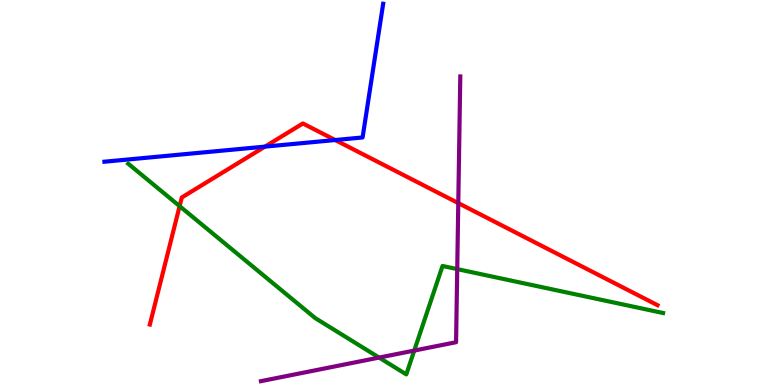[{'lines': ['blue', 'red'], 'intersections': [{'x': 3.42, 'y': 6.19}, {'x': 4.32, 'y': 6.36}]}, {'lines': ['green', 'red'], 'intersections': [{'x': 2.32, 'y': 4.65}]}, {'lines': ['purple', 'red'], 'intersections': [{'x': 5.91, 'y': 4.72}]}, {'lines': ['blue', 'green'], 'intersections': []}, {'lines': ['blue', 'purple'], 'intersections': []}, {'lines': ['green', 'purple'], 'intersections': [{'x': 4.89, 'y': 0.712}, {'x': 5.35, 'y': 0.895}, {'x': 5.9, 'y': 3.01}]}]